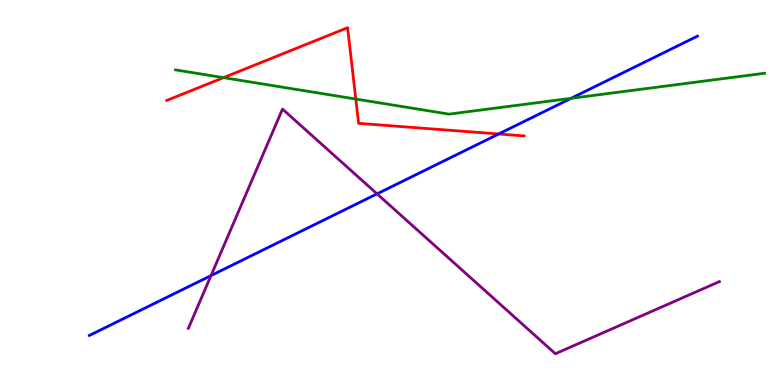[{'lines': ['blue', 'red'], 'intersections': [{'x': 6.43, 'y': 6.52}]}, {'lines': ['green', 'red'], 'intersections': [{'x': 2.88, 'y': 7.98}, {'x': 4.59, 'y': 7.43}]}, {'lines': ['purple', 'red'], 'intersections': []}, {'lines': ['blue', 'green'], 'intersections': [{'x': 7.37, 'y': 7.45}]}, {'lines': ['blue', 'purple'], 'intersections': [{'x': 2.72, 'y': 2.84}, {'x': 4.87, 'y': 4.96}]}, {'lines': ['green', 'purple'], 'intersections': []}]